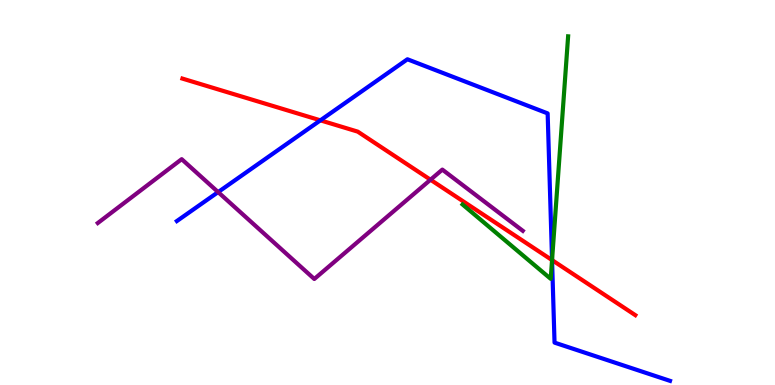[{'lines': ['blue', 'red'], 'intersections': [{'x': 4.13, 'y': 6.87}, {'x': 7.12, 'y': 3.24}]}, {'lines': ['green', 'red'], 'intersections': [{'x': 7.12, 'y': 3.24}]}, {'lines': ['purple', 'red'], 'intersections': [{'x': 5.55, 'y': 5.33}]}, {'lines': ['blue', 'green'], 'intersections': [{'x': 7.12, 'y': 3.25}]}, {'lines': ['blue', 'purple'], 'intersections': [{'x': 2.81, 'y': 5.01}]}, {'lines': ['green', 'purple'], 'intersections': []}]